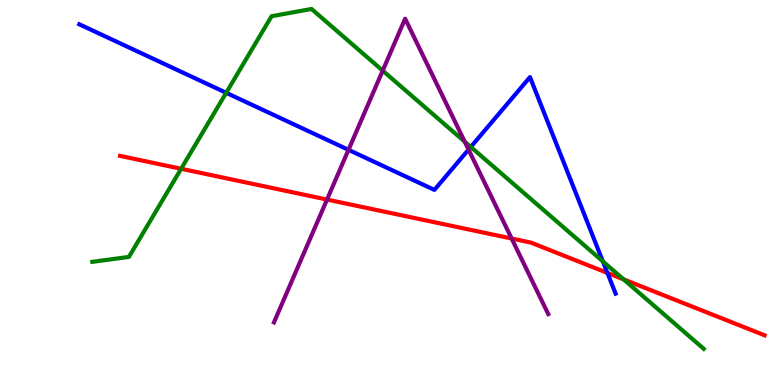[{'lines': ['blue', 'red'], 'intersections': [{'x': 7.84, 'y': 2.91}]}, {'lines': ['green', 'red'], 'intersections': [{'x': 2.34, 'y': 5.62}, {'x': 8.05, 'y': 2.74}]}, {'lines': ['purple', 'red'], 'intersections': [{'x': 4.22, 'y': 4.82}, {'x': 6.6, 'y': 3.8}]}, {'lines': ['blue', 'green'], 'intersections': [{'x': 2.92, 'y': 7.59}, {'x': 6.07, 'y': 6.18}, {'x': 7.78, 'y': 3.21}]}, {'lines': ['blue', 'purple'], 'intersections': [{'x': 4.5, 'y': 6.11}, {'x': 6.05, 'y': 6.11}]}, {'lines': ['green', 'purple'], 'intersections': [{'x': 4.94, 'y': 8.17}, {'x': 6.0, 'y': 6.32}]}]